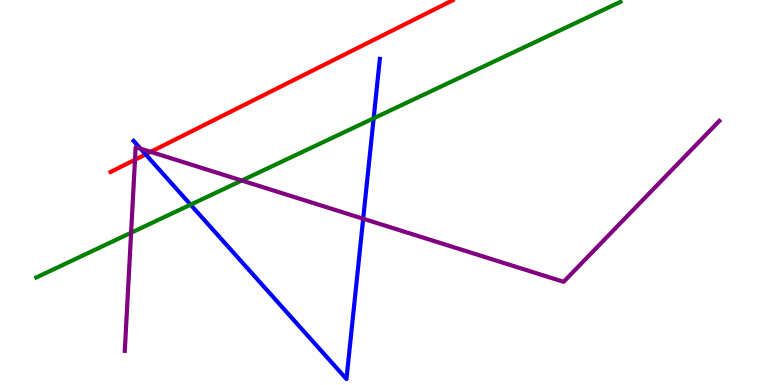[{'lines': ['blue', 'red'], 'intersections': [{'x': 1.88, 'y': 5.99}]}, {'lines': ['green', 'red'], 'intersections': []}, {'lines': ['purple', 'red'], 'intersections': [{'x': 1.74, 'y': 5.85}, {'x': 1.94, 'y': 6.06}]}, {'lines': ['blue', 'green'], 'intersections': [{'x': 2.46, 'y': 4.68}, {'x': 4.82, 'y': 6.93}]}, {'lines': ['blue', 'purple'], 'intersections': [{'x': 1.81, 'y': 6.14}, {'x': 4.69, 'y': 4.32}]}, {'lines': ['green', 'purple'], 'intersections': [{'x': 1.69, 'y': 3.95}, {'x': 3.12, 'y': 5.31}]}]